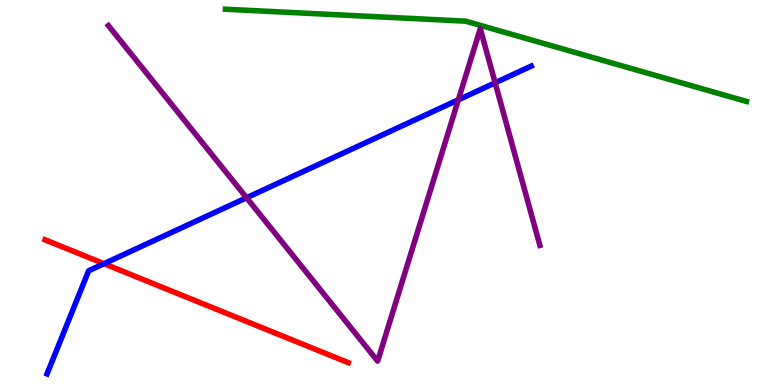[{'lines': ['blue', 'red'], 'intersections': [{'x': 1.34, 'y': 3.15}]}, {'lines': ['green', 'red'], 'intersections': []}, {'lines': ['purple', 'red'], 'intersections': []}, {'lines': ['blue', 'green'], 'intersections': []}, {'lines': ['blue', 'purple'], 'intersections': [{'x': 3.18, 'y': 4.86}, {'x': 5.91, 'y': 7.41}, {'x': 6.39, 'y': 7.85}]}, {'lines': ['green', 'purple'], 'intersections': []}]